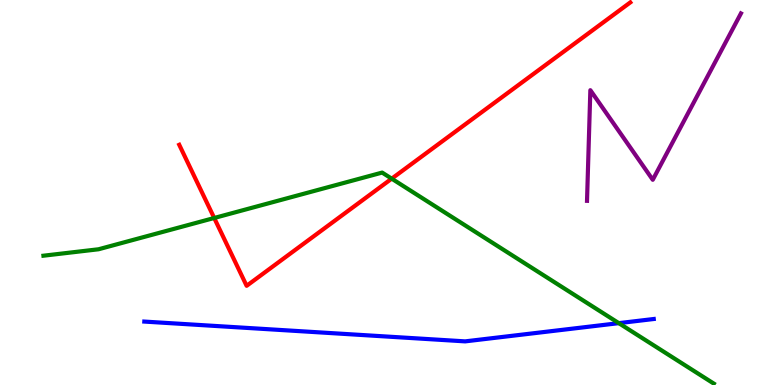[{'lines': ['blue', 'red'], 'intersections': []}, {'lines': ['green', 'red'], 'intersections': [{'x': 2.76, 'y': 4.34}, {'x': 5.05, 'y': 5.36}]}, {'lines': ['purple', 'red'], 'intersections': []}, {'lines': ['blue', 'green'], 'intersections': [{'x': 7.98, 'y': 1.61}]}, {'lines': ['blue', 'purple'], 'intersections': []}, {'lines': ['green', 'purple'], 'intersections': []}]